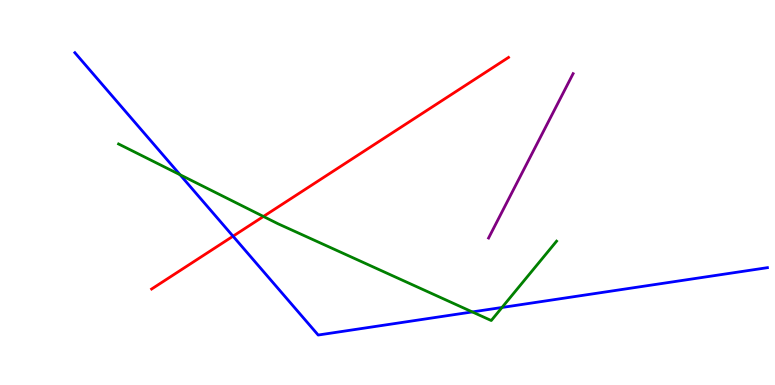[{'lines': ['blue', 'red'], 'intersections': [{'x': 3.01, 'y': 3.86}]}, {'lines': ['green', 'red'], 'intersections': [{'x': 3.4, 'y': 4.38}]}, {'lines': ['purple', 'red'], 'intersections': []}, {'lines': ['blue', 'green'], 'intersections': [{'x': 2.32, 'y': 5.46}, {'x': 6.09, 'y': 1.9}, {'x': 6.48, 'y': 2.01}]}, {'lines': ['blue', 'purple'], 'intersections': []}, {'lines': ['green', 'purple'], 'intersections': []}]